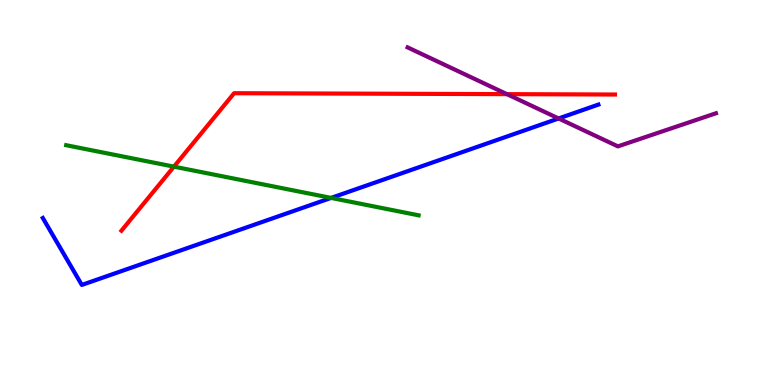[{'lines': ['blue', 'red'], 'intersections': []}, {'lines': ['green', 'red'], 'intersections': [{'x': 2.24, 'y': 5.67}]}, {'lines': ['purple', 'red'], 'intersections': [{'x': 6.54, 'y': 7.55}]}, {'lines': ['blue', 'green'], 'intersections': [{'x': 4.27, 'y': 4.86}]}, {'lines': ['blue', 'purple'], 'intersections': [{'x': 7.21, 'y': 6.92}]}, {'lines': ['green', 'purple'], 'intersections': []}]